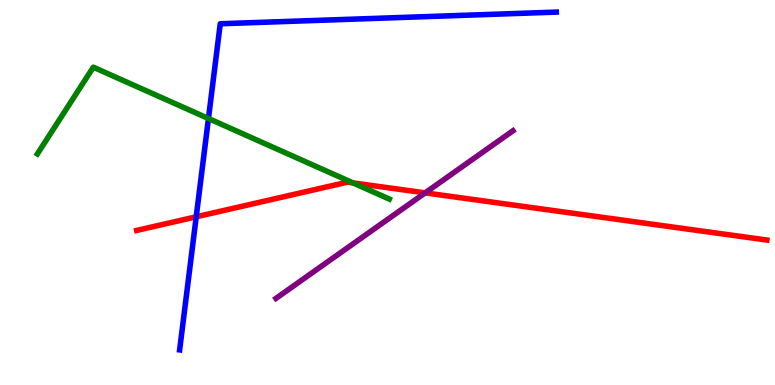[{'lines': ['blue', 'red'], 'intersections': [{'x': 2.53, 'y': 4.37}]}, {'lines': ['green', 'red'], 'intersections': [{'x': 4.56, 'y': 5.25}]}, {'lines': ['purple', 'red'], 'intersections': [{'x': 5.49, 'y': 4.99}]}, {'lines': ['blue', 'green'], 'intersections': [{'x': 2.69, 'y': 6.92}]}, {'lines': ['blue', 'purple'], 'intersections': []}, {'lines': ['green', 'purple'], 'intersections': []}]